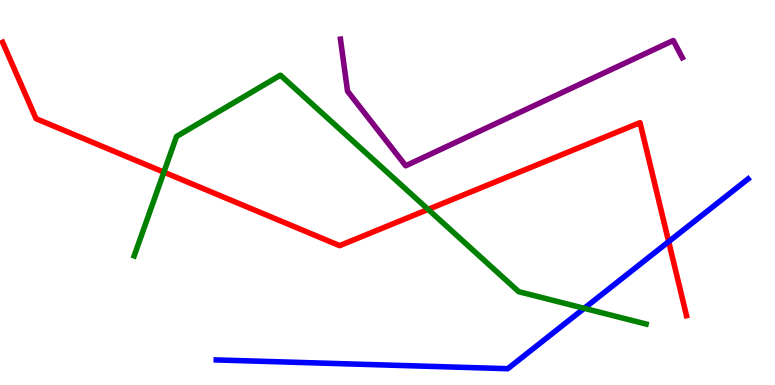[{'lines': ['blue', 'red'], 'intersections': [{'x': 8.63, 'y': 3.72}]}, {'lines': ['green', 'red'], 'intersections': [{'x': 2.11, 'y': 5.53}, {'x': 5.52, 'y': 4.56}]}, {'lines': ['purple', 'red'], 'intersections': []}, {'lines': ['blue', 'green'], 'intersections': [{'x': 7.54, 'y': 1.99}]}, {'lines': ['blue', 'purple'], 'intersections': []}, {'lines': ['green', 'purple'], 'intersections': []}]